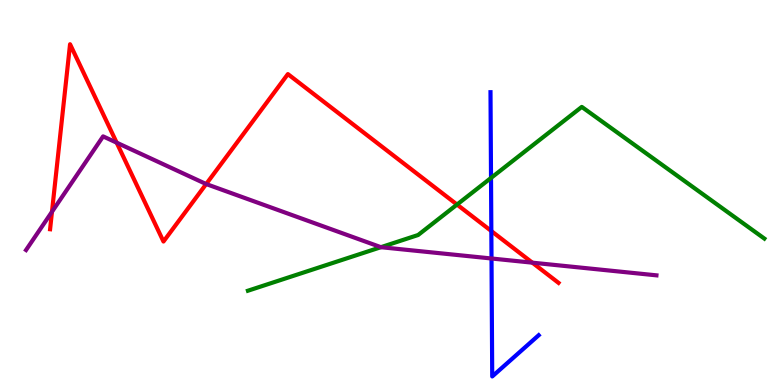[{'lines': ['blue', 'red'], 'intersections': [{'x': 6.34, 'y': 4.0}]}, {'lines': ['green', 'red'], 'intersections': [{'x': 5.9, 'y': 4.69}]}, {'lines': ['purple', 'red'], 'intersections': [{'x': 0.671, 'y': 4.5}, {'x': 1.51, 'y': 6.29}, {'x': 2.66, 'y': 5.22}, {'x': 6.87, 'y': 3.18}]}, {'lines': ['blue', 'green'], 'intersections': [{'x': 6.34, 'y': 5.38}]}, {'lines': ['blue', 'purple'], 'intersections': [{'x': 6.34, 'y': 3.29}]}, {'lines': ['green', 'purple'], 'intersections': [{'x': 4.92, 'y': 3.58}]}]